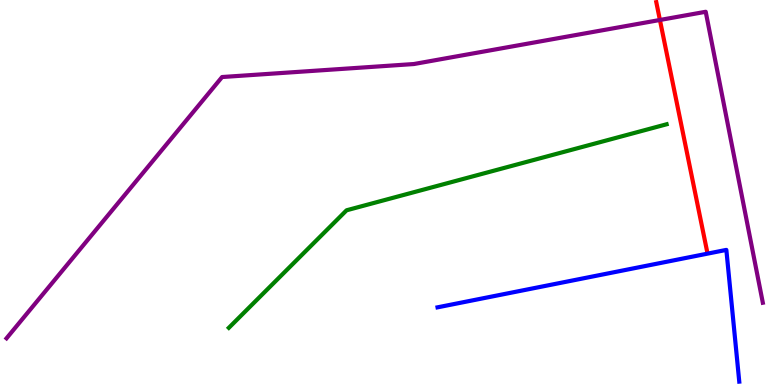[{'lines': ['blue', 'red'], 'intersections': []}, {'lines': ['green', 'red'], 'intersections': []}, {'lines': ['purple', 'red'], 'intersections': [{'x': 8.52, 'y': 9.48}]}, {'lines': ['blue', 'green'], 'intersections': []}, {'lines': ['blue', 'purple'], 'intersections': []}, {'lines': ['green', 'purple'], 'intersections': []}]